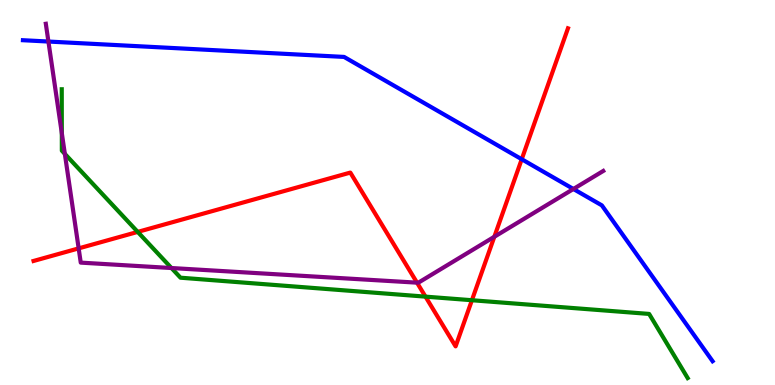[{'lines': ['blue', 'red'], 'intersections': [{'x': 6.73, 'y': 5.86}]}, {'lines': ['green', 'red'], 'intersections': [{'x': 1.78, 'y': 3.98}, {'x': 5.49, 'y': 2.3}, {'x': 6.09, 'y': 2.2}]}, {'lines': ['purple', 'red'], 'intersections': [{'x': 1.02, 'y': 3.55}, {'x': 5.38, 'y': 2.66}, {'x': 6.38, 'y': 3.85}]}, {'lines': ['blue', 'green'], 'intersections': []}, {'lines': ['blue', 'purple'], 'intersections': [{'x': 0.625, 'y': 8.92}, {'x': 7.4, 'y': 5.09}]}, {'lines': ['green', 'purple'], 'intersections': [{'x': 0.798, 'y': 6.54}, {'x': 0.837, 'y': 6.0}, {'x': 2.21, 'y': 3.04}]}]